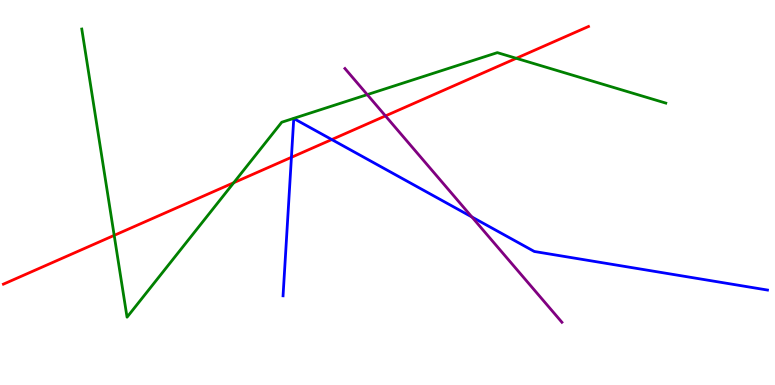[{'lines': ['blue', 'red'], 'intersections': [{'x': 3.76, 'y': 5.91}, {'x': 4.28, 'y': 6.38}]}, {'lines': ['green', 'red'], 'intersections': [{'x': 1.47, 'y': 3.89}, {'x': 3.02, 'y': 5.25}, {'x': 6.66, 'y': 8.49}]}, {'lines': ['purple', 'red'], 'intersections': [{'x': 4.97, 'y': 6.99}]}, {'lines': ['blue', 'green'], 'intersections': []}, {'lines': ['blue', 'purple'], 'intersections': [{'x': 6.09, 'y': 4.36}]}, {'lines': ['green', 'purple'], 'intersections': [{'x': 4.74, 'y': 7.54}]}]